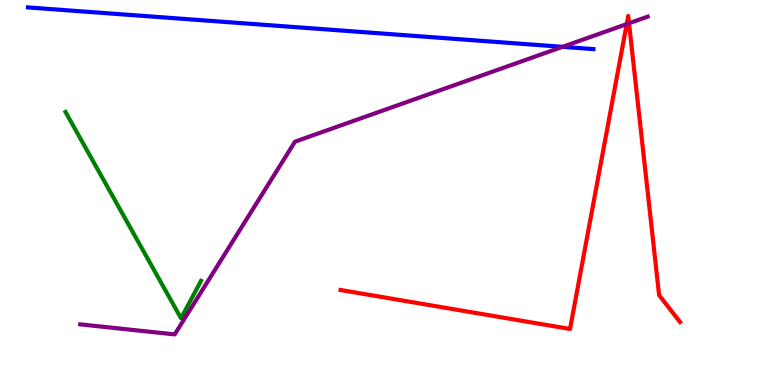[{'lines': ['blue', 'red'], 'intersections': []}, {'lines': ['green', 'red'], 'intersections': []}, {'lines': ['purple', 'red'], 'intersections': [{'x': 8.09, 'y': 9.37}, {'x': 8.12, 'y': 9.4}]}, {'lines': ['blue', 'green'], 'intersections': []}, {'lines': ['blue', 'purple'], 'intersections': [{'x': 7.26, 'y': 8.78}]}, {'lines': ['green', 'purple'], 'intersections': []}]